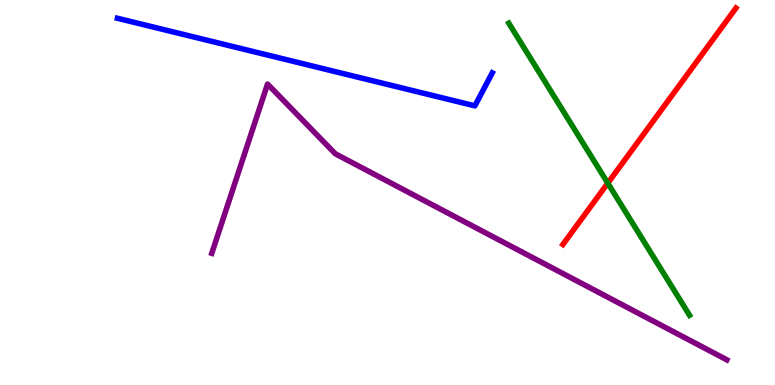[{'lines': ['blue', 'red'], 'intersections': []}, {'lines': ['green', 'red'], 'intersections': [{'x': 7.84, 'y': 5.24}]}, {'lines': ['purple', 'red'], 'intersections': []}, {'lines': ['blue', 'green'], 'intersections': []}, {'lines': ['blue', 'purple'], 'intersections': []}, {'lines': ['green', 'purple'], 'intersections': []}]